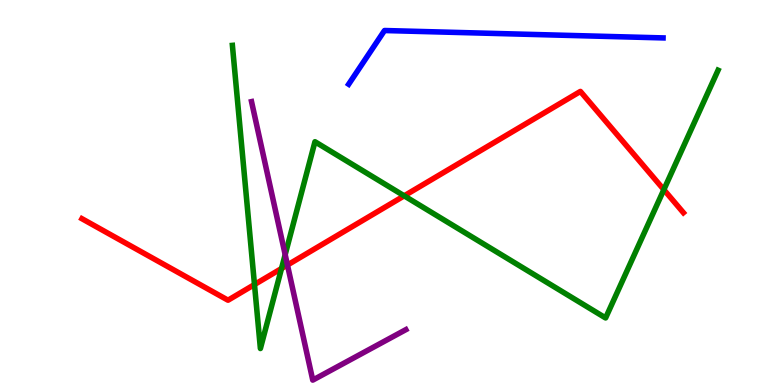[{'lines': ['blue', 'red'], 'intersections': []}, {'lines': ['green', 'red'], 'intersections': [{'x': 3.28, 'y': 2.61}, {'x': 3.63, 'y': 3.03}, {'x': 5.22, 'y': 4.91}, {'x': 8.57, 'y': 5.07}]}, {'lines': ['purple', 'red'], 'intersections': [{'x': 3.71, 'y': 3.12}]}, {'lines': ['blue', 'green'], 'intersections': []}, {'lines': ['blue', 'purple'], 'intersections': []}, {'lines': ['green', 'purple'], 'intersections': [{'x': 3.68, 'y': 3.39}]}]